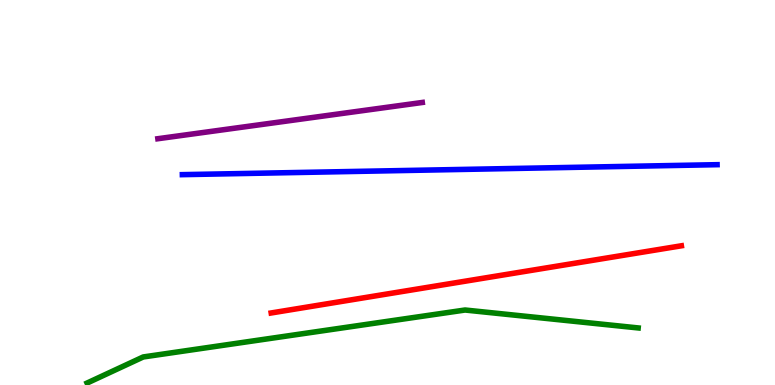[{'lines': ['blue', 'red'], 'intersections': []}, {'lines': ['green', 'red'], 'intersections': []}, {'lines': ['purple', 'red'], 'intersections': []}, {'lines': ['blue', 'green'], 'intersections': []}, {'lines': ['blue', 'purple'], 'intersections': []}, {'lines': ['green', 'purple'], 'intersections': []}]